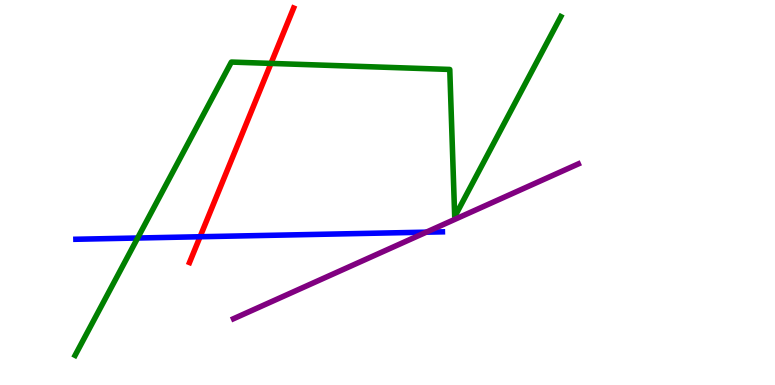[{'lines': ['blue', 'red'], 'intersections': [{'x': 2.58, 'y': 3.85}]}, {'lines': ['green', 'red'], 'intersections': [{'x': 3.5, 'y': 8.35}]}, {'lines': ['purple', 'red'], 'intersections': []}, {'lines': ['blue', 'green'], 'intersections': [{'x': 1.78, 'y': 3.82}]}, {'lines': ['blue', 'purple'], 'intersections': [{'x': 5.5, 'y': 3.97}]}, {'lines': ['green', 'purple'], 'intersections': []}]